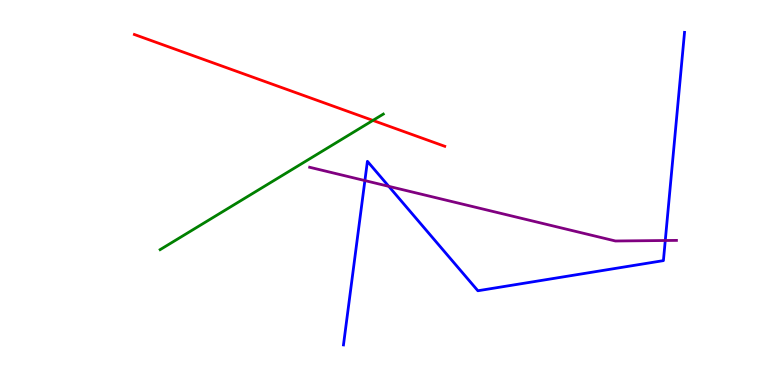[{'lines': ['blue', 'red'], 'intersections': []}, {'lines': ['green', 'red'], 'intersections': [{'x': 4.81, 'y': 6.87}]}, {'lines': ['purple', 'red'], 'intersections': []}, {'lines': ['blue', 'green'], 'intersections': []}, {'lines': ['blue', 'purple'], 'intersections': [{'x': 4.71, 'y': 5.31}, {'x': 5.02, 'y': 5.16}, {'x': 8.58, 'y': 3.75}]}, {'lines': ['green', 'purple'], 'intersections': []}]